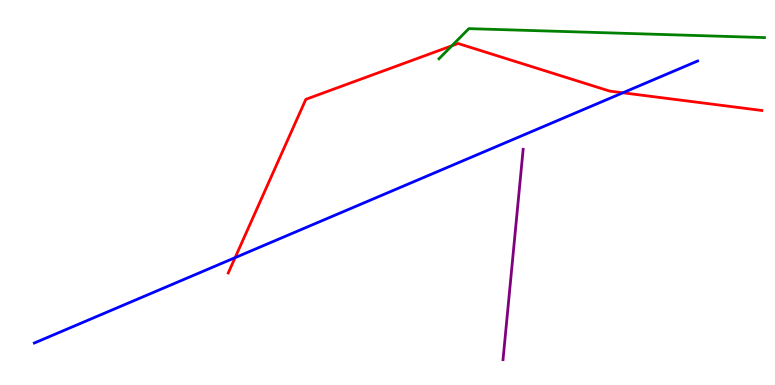[{'lines': ['blue', 'red'], 'intersections': [{'x': 3.03, 'y': 3.31}, {'x': 8.04, 'y': 7.59}]}, {'lines': ['green', 'red'], 'intersections': [{'x': 5.83, 'y': 8.81}]}, {'lines': ['purple', 'red'], 'intersections': []}, {'lines': ['blue', 'green'], 'intersections': []}, {'lines': ['blue', 'purple'], 'intersections': []}, {'lines': ['green', 'purple'], 'intersections': []}]